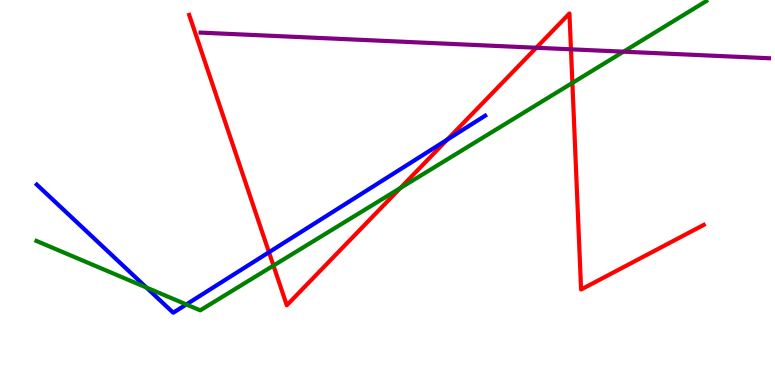[{'lines': ['blue', 'red'], 'intersections': [{'x': 3.47, 'y': 3.45}, {'x': 5.77, 'y': 6.37}]}, {'lines': ['green', 'red'], 'intersections': [{'x': 3.53, 'y': 3.1}, {'x': 5.17, 'y': 5.12}, {'x': 7.39, 'y': 7.85}]}, {'lines': ['purple', 'red'], 'intersections': [{'x': 6.92, 'y': 8.76}, {'x': 7.37, 'y': 8.72}]}, {'lines': ['blue', 'green'], 'intersections': [{'x': 1.89, 'y': 2.53}, {'x': 2.4, 'y': 2.09}]}, {'lines': ['blue', 'purple'], 'intersections': []}, {'lines': ['green', 'purple'], 'intersections': [{'x': 8.05, 'y': 8.66}]}]